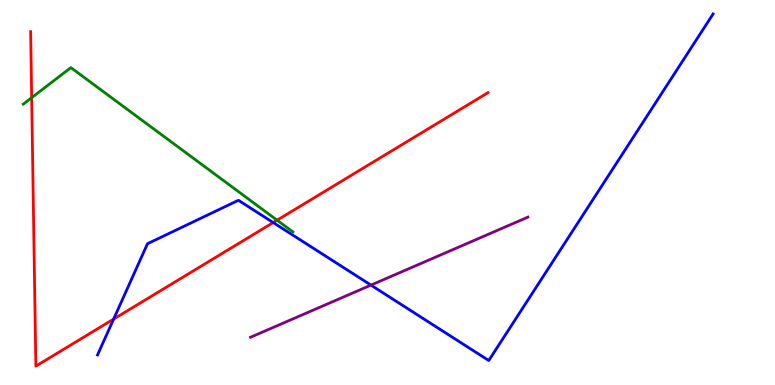[{'lines': ['blue', 'red'], 'intersections': [{'x': 1.47, 'y': 1.71}, {'x': 3.53, 'y': 4.22}]}, {'lines': ['green', 'red'], 'intersections': [{'x': 0.409, 'y': 7.46}, {'x': 3.58, 'y': 4.28}]}, {'lines': ['purple', 'red'], 'intersections': []}, {'lines': ['blue', 'green'], 'intersections': []}, {'lines': ['blue', 'purple'], 'intersections': [{'x': 4.79, 'y': 2.59}]}, {'lines': ['green', 'purple'], 'intersections': []}]